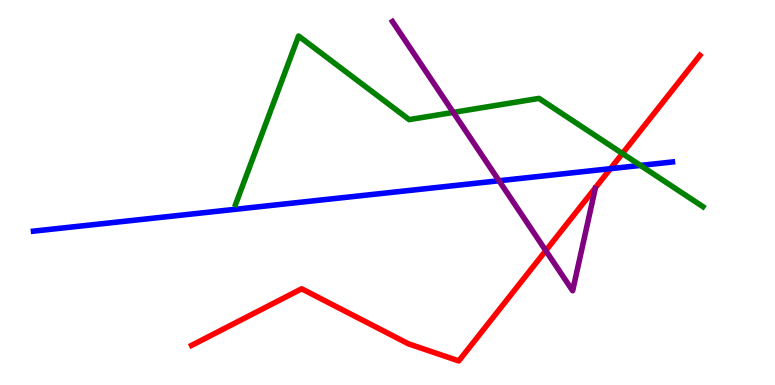[{'lines': ['blue', 'red'], 'intersections': [{'x': 7.88, 'y': 5.62}]}, {'lines': ['green', 'red'], 'intersections': [{'x': 8.03, 'y': 6.01}]}, {'lines': ['purple', 'red'], 'intersections': [{'x': 7.04, 'y': 3.49}]}, {'lines': ['blue', 'green'], 'intersections': [{'x': 8.26, 'y': 5.7}]}, {'lines': ['blue', 'purple'], 'intersections': [{'x': 6.44, 'y': 5.31}]}, {'lines': ['green', 'purple'], 'intersections': [{'x': 5.85, 'y': 7.08}]}]